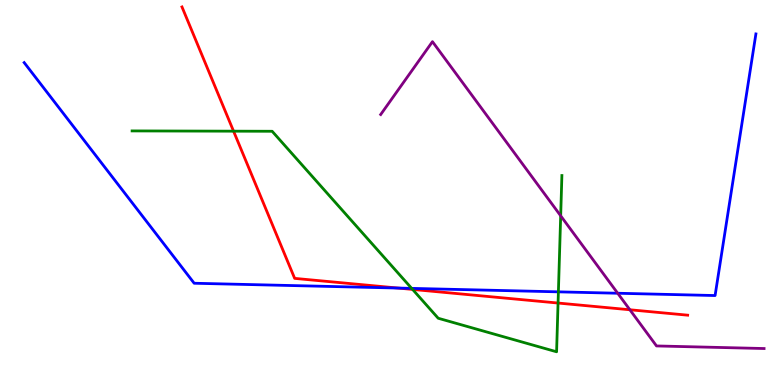[{'lines': ['blue', 'red'], 'intersections': [{'x': 5.14, 'y': 2.52}]}, {'lines': ['green', 'red'], 'intersections': [{'x': 3.01, 'y': 6.59}, {'x': 5.32, 'y': 2.48}, {'x': 7.2, 'y': 2.13}]}, {'lines': ['purple', 'red'], 'intersections': [{'x': 8.13, 'y': 1.95}]}, {'lines': ['blue', 'green'], 'intersections': [{'x': 5.31, 'y': 2.51}, {'x': 7.21, 'y': 2.42}]}, {'lines': ['blue', 'purple'], 'intersections': [{'x': 7.97, 'y': 2.38}]}, {'lines': ['green', 'purple'], 'intersections': [{'x': 7.23, 'y': 4.39}]}]